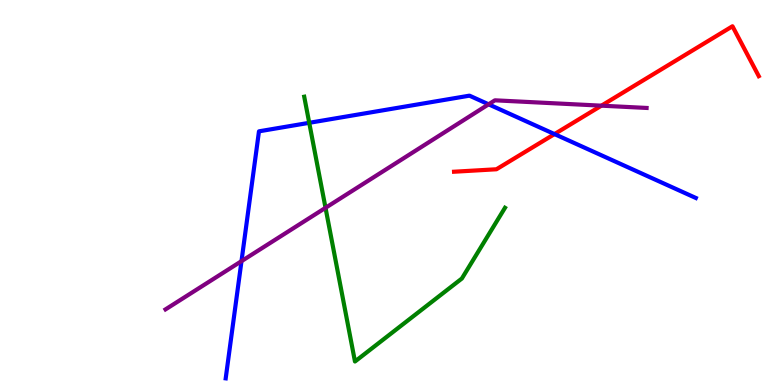[{'lines': ['blue', 'red'], 'intersections': [{'x': 7.15, 'y': 6.52}]}, {'lines': ['green', 'red'], 'intersections': []}, {'lines': ['purple', 'red'], 'intersections': [{'x': 7.76, 'y': 7.26}]}, {'lines': ['blue', 'green'], 'intersections': [{'x': 3.99, 'y': 6.81}]}, {'lines': ['blue', 'purple'], 'intersections': [{'x': 3.12, 'y': 3.22}, {'x': 6.3, 'y': 7.29}]}, {'lines': ['green', 'purple'], 'intersections': [{'x': 4.2, 'y': 4.6}]}]